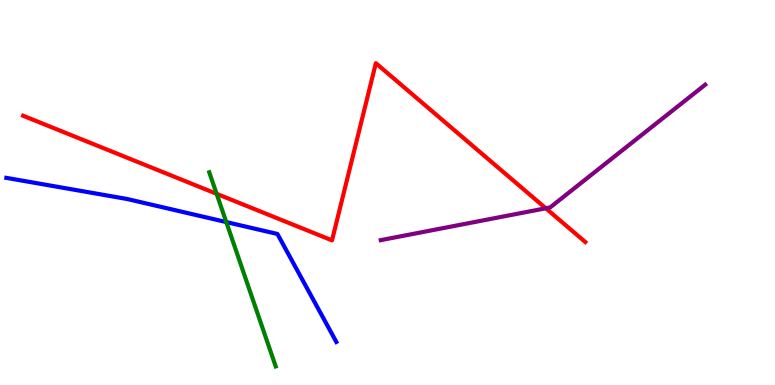[{'lines': ['blue', 'red'], 'intersections': []}, {'lines': ['green', 'red'], 'intersections': [{'x': 2.8, 'y': 4.97}]}, {'lines': ['purple', 'red'], 'intersections': [{'x': 7.04, 'y': 4.59}]}, {'lines': ['blue', 'green'], 'intersections': [{'x': 2.92, 'y': 4.23}]}, {'lines': ['blue', 'purple'], 'intersections': []}, {'lines': ['green', 'purple'], 'intersections': []}]